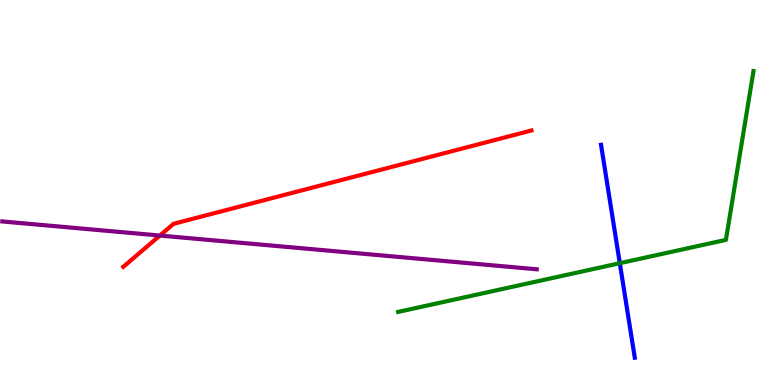[{'lines': ['blue', 'red'], 'intersections': []}, {'lines': ['green', 'red'], 'intersections': []}, {'lines': ['purple', 'red'], 'intersections': [{'x': 2.06, 'y': 3.88}]}, {'lines': ['blue', 'green'], 'intersections': [{'x': 8.0, 'y': 3.16}]}, {'lines': ['blue', 'purple'], 'intersections': []}, {'lines': ['green', 'purple'], 'intersections': []}]